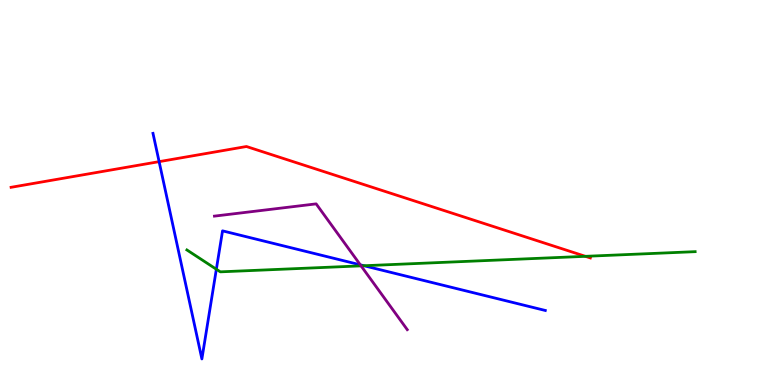[{'lines': ['blue', 'red'], 'intersections': [{'x': 2.05, 'y': 5.8}]}, {'lines': ['green', 'red'], 'intersections': [{'x': 7.55, 'y': 3.34}]}, {'lines': ['purple', 'red'], 'intersections': []}, {'lines': ['blue', 'green'], 'intersections': [{'x': 2.79, 'y': 3.01}, {'x': 4.7, 'y': 3.1}]}, {'lines': ['blue', 'purple'], 'intersections': [{'x': 4.65, 'y': 3.12}]}, {'lines': ['green', 'purple'], 'intersections': [{'x': 4.66, 'y': 3.09}]}]